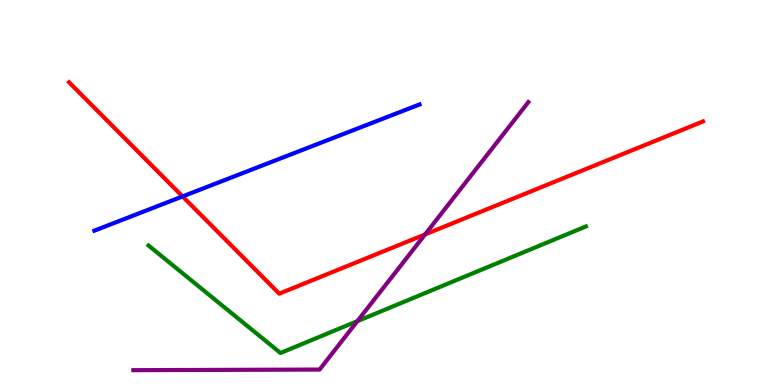[{'lines': ['blue', 'red'], 'intersections': [{'x': 2.36, 'y': 4.9}]}, {'lines': ['green', 'red'], 'intersections': []}, {'lines': ['purple', 'red'], 'intersections': [{'x': 5.48, 'y': 3.91}]}, {'lines': ['blue', 'green'], 'intersections': []}, {'lines': ['blue', 'purple'], 'intersections': []}, {'lines': ['green', 'purple'], 'intersections': [{'x': 4.61, 'y': 1.66}]}]